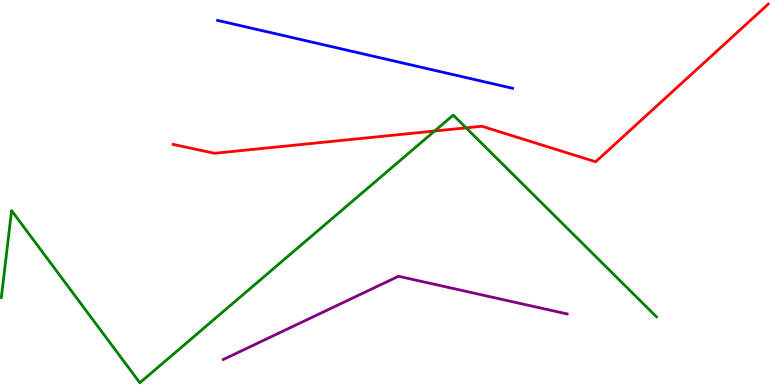[{'lines': ['blue', 'red'], 'intersections': []}, {'lines': ['green', 'red'], 'intersections': [{'x': 5.61, 'y': 6.6}, {'x': 6.01, 'y': 6.68}]}, {'lines': ['purple', 'red'], 'intersections': []}, {'lines': ['blue', 'green'], 'intersections': []}, {'lines': ['blue', 'purple'], 'intersections': []}, {'lines': ['green', 'purple'], 'intersections': []}]